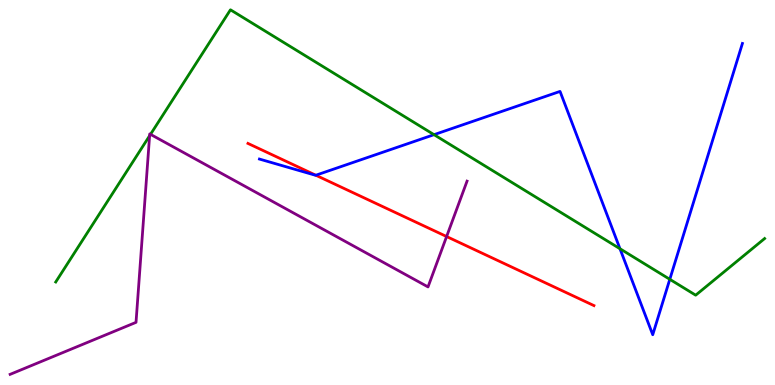[{'lines': ['blue', 'red'], 'intersections': [{'x': 4.08, 'y': 5.45}]}, {'lines': ['green', 'red'], 'intersections': []}, {'lines': ['purple', 'red'], 'intersections': [{'x': 5.76, 'y': 3.86}]}, {'lines': ['blue', 'green'], 'intersections': [{'x': 5.6, 'y': 6.5}, {'x': 8.0, 'y': 3.54}, {'x': 8.64, 'y': 2.75}]}, {'lines': ['blue', 'purple'], 'intersections': []}, {'lines': ['green', 'purple'], 'intersections': [{'x': 1.93, 'y': 6.47}, {'x': 1.94, 'y': 6.51}]}]